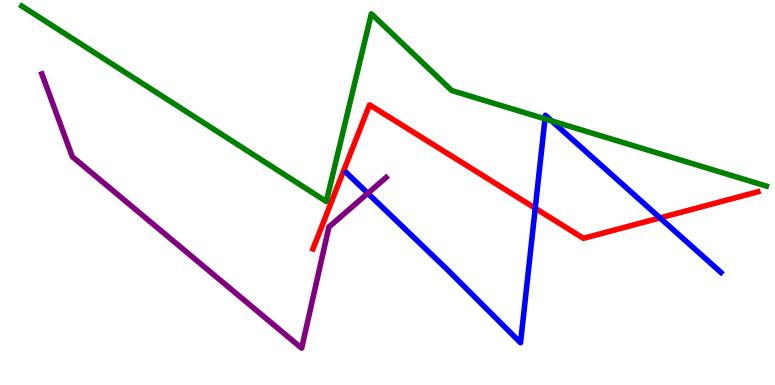[{'lines': ['blue', 'red'], 'intersections': [{'x': 6.91, 'y': 4.59}, {'x': 8.52, 'y': 4.34}]}, {'lines': ['green', 'red'], 'intersections': []}, {'lines': ['purple', 'red'], 'intersections': []}, {'lines': ['blue', 'green'], 'intersections': [{'x': 7.03, 'y': 6.91}, {'x': 7.12, 'y': 6.86}]}, {'lines': ['blue', 'purple'], 'intersections': [{'x': 4.75, 'y': 4.98}]}, {'lines': ['green', 'purple'], 'intersections': []}]